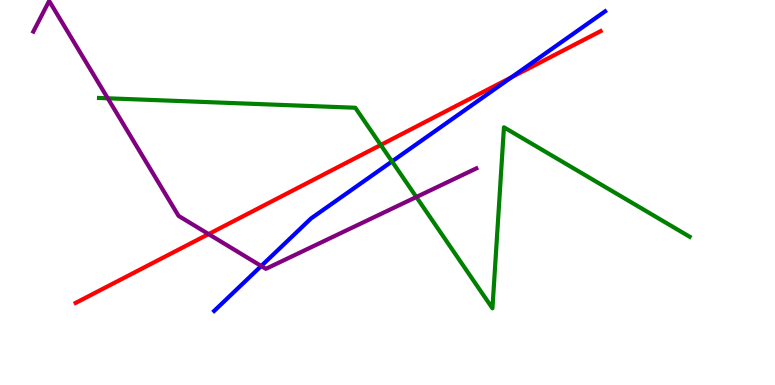[{'lines': ['blue', 'red'], 'intersections': [{'x': 6.6, 'y': 7.99}]}, {'lines': ['green', 'red'], 'intersections': [{'x': 4.91, 'y': 6.23}]}, {'lines': ['purple', 'red'], 'intersections': [{'x': 2.69, 'y': 3.92}]}, {'lines': ['blue', 'green'], 'intersections': [{'x': 5.06, 'y': 5.81}]}, {'lines': ['blue', 'purple'], 'intersections': [{'x': 3.37, 'y': 3.09}]}, {'lines': ['green', 'purple'], 'intersections': [{'x': 1.39, 'y': 7.45}, {'x': 5.37, 'y': 4.88}]}]